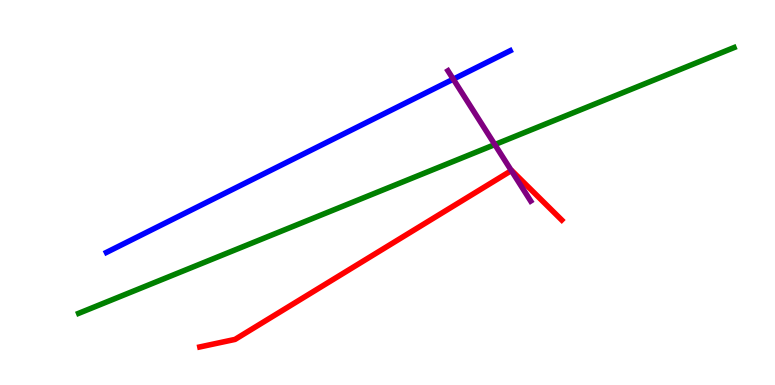[{'lines': ['blue', 'red'], 'intersections': []}, {'lines': ['green', 'red'], 'intersections': []}, {'lines': ['purple', 'red'], 'intersections': [{'x': 6.6, 'y': 5.57}]}, {'lines': ['blue', 'green'], 'intersections': []}, {'lines': ['blue', 'purple'], 'intersections': [{'x': 5.85, 'y': 7.94}]}, {'lines': ['green', 'purple'], 'intersections': [{'x': 6.38, 'y': 6.24}]}]